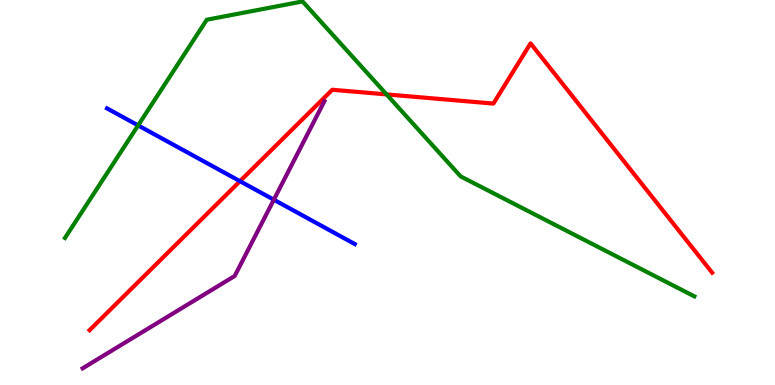[{'lines': ['blue', 'red'], 'intersections': [{'x': 3.1, 'y': 5.29}]}, {'lines': ['green', 'red'], 'intersections': [{'x': 4.99, 'y': 7.55}]}, {'lines': ['purple', 'red'], 'intersections': []}, {'lines': ['blue', 'green'], 'intersections': [{'x': 1.78, 'y': 6.74}]}, {'lines': ['blue', 'purple'], 'intersections': [{'x': 3.53, 'y': 4.81}]}, {'lines': ['green', 'purple'], 'intersections': []}]